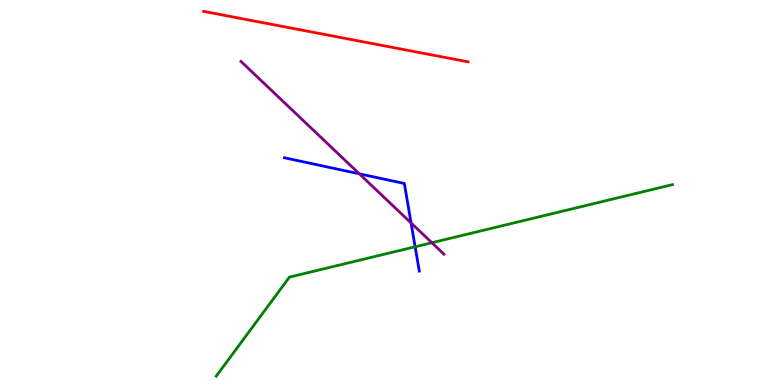[{'lines': ['blue', 'red'], 'intersections': []}, {'lines': ['green', 'red'], 'intersections': []}, {'lines': ['purple', 'red'], 'intersections': []}, {'lines': ['blue', 'green'], 'intersections': [{'x': 5.36, 'y': 3.59}]}, {'lines': ['blue', 'purple'], 'intersections': [{'x': 4.64, 'y': 5.49}, {'x': 5.3, 'y': 4.21}]}, {'lines': ['green', 'purple'], 'intersections': [{'x': 5.57, 'y': 3.7}]}]